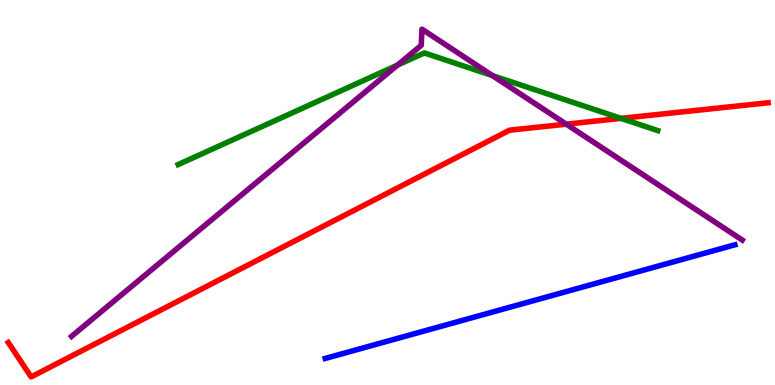[{'lines': ['blue', 'red'], 'intersections': []}, {'lines': ['green', 'red'], 'intersections': [{'x': 8.01, 'y': 6.93}]}, {'lines': ['purple', 'red'], 'intersections': [{'x': 7.31, 'y': 6.77}]}, {'lines': ['blue', 'green'], 'intersections': []}, {'lines': ['blue', 'purple'], 'intersections': []}, {'lines': ['green', 'purple'], 'intersections': [{'x': 5.13, 'y': 8.31}, {'x': 6.35, 'y': 8.04}]}]